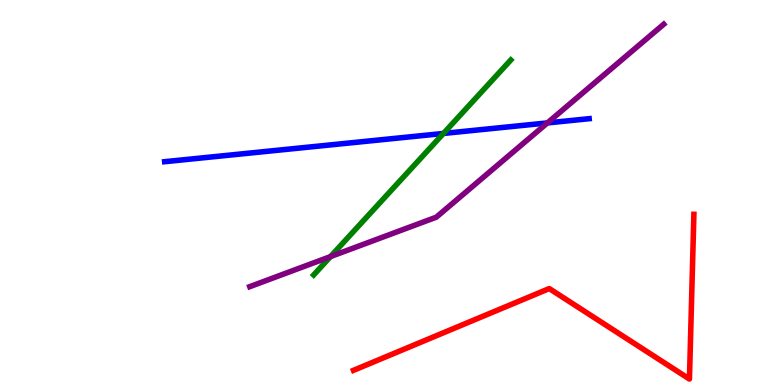[{'lines': ['blue', 'red'], 'intersections': []}, {'lines': ['green', 'red'], 'intersections': []}, {'lines': ['purple', 'red'], 'intersections': []}, {'lines': ['blue', 'green'], 'intersections': [{'x': 5.72, 'y': 6.53}]}, {'lines': ['blue', 'purple'], 'intersections': [{'x': 7.06, 'y': 6.81}]}, {'lines': ['green', 'purple'], 'intersections': [{'x': 4.26, 'y': 3.34}]}]